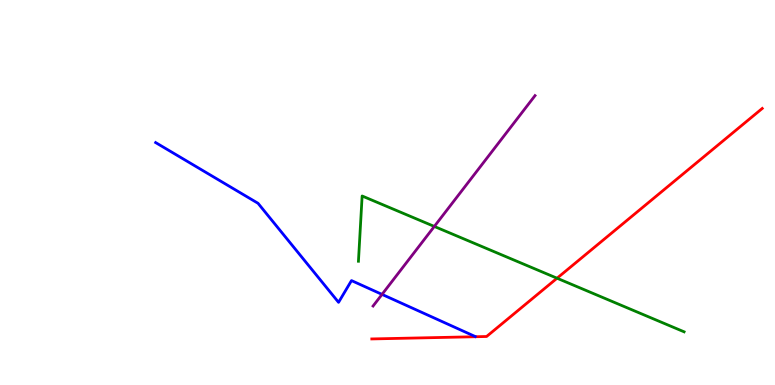[{'lines': ['blue', 'red'], 'intersections': []}, {'lines': ['green', 'red'], 'intersections': [{'x': 7.19, 'y': 2.77}]}, {'lines': ['purple', 'red'], 'intersections': []}, {'lines': ['blue', 'green'], 'intersections': []}, {'lines': ['blue', 'purple'], 'intersections': [{'x': 4.93, 'y': 2.35}]}, {'lines': ['green', 'purple'], 'intersections': [{'x': 5.6, 'y': 4.12}]}]